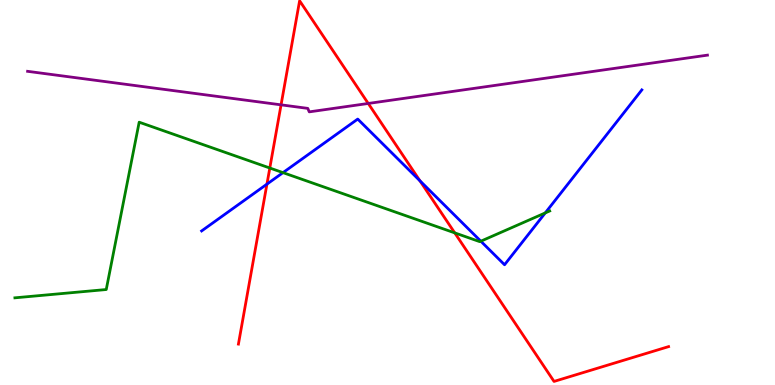[{'lines': ['blue', 'red'], 'intersections': [{'x': 3.44, 'y': 5.22}, {'x': 5.42, 'y': 5.3}]}, {'lines': ['green', 'red'], 'intersections': [{'x': 3.48, 'y': 5.64}, {'x': 5.87, 'y': 3.95}]}, {'lines': ['purple', 'red'], 'intersections': [{'x': 3.63, 'y': 7.28}, {'x': 4.75, 'y': 7.31}]}, {'lines': ['blue', 'green'], 'intersections': [{'x': 3.65, 'y': 5.52}, {'x': 6.2, 'y': 3.73}, {'x': 7.04, 'y': 4.47}]}, {'lines': ['blue', 'purple'], 'intersections': []}, {'lines': ['green', 'purple'], 'intersections': []}]